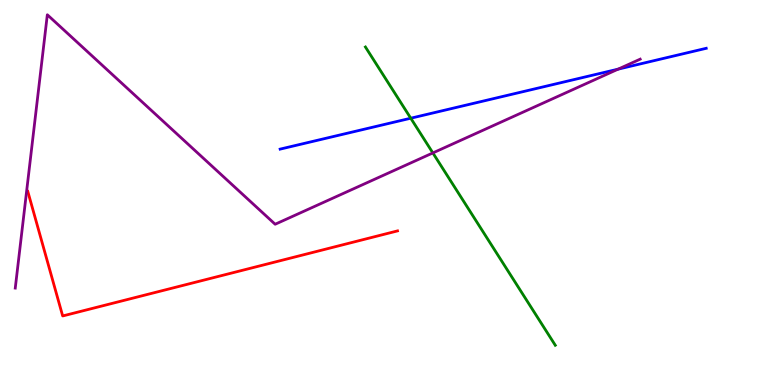[{'lines': ['blue', 'red'], 'intersections': []}, {'lines': ['green', 'red'], 'intersections': []}, {'lines': ['purple', 'red'], 'intersections': []}, {'lines': ['blue', 'green'], 'intersections': [{'x': 5.3, 'y': 6.93}]}, {'lines': ['blue', 'purple'], 'intersections': [{'x': 7.98, 'y': 8.2}]}, {'lines': ['green', 'purple'], 'intersections': [{'x': 5.59, 'y': 6.03}]}]